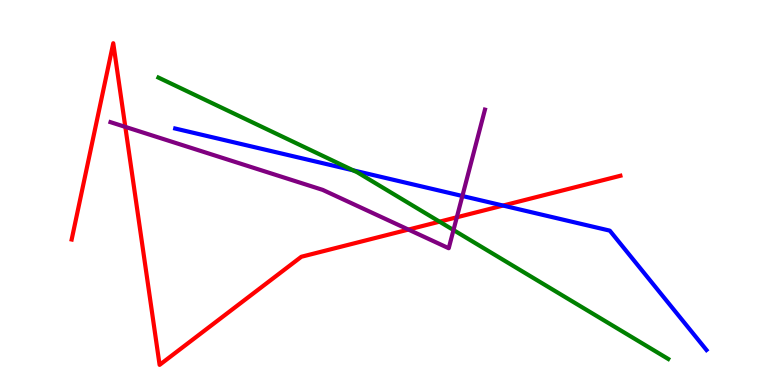[{'lines': ['blue', 'red'], 'intersections': [{'x': 6.49, 'y': 4.66}]}, {'lines': ['green', 'red'], 'intersections': [{'x': 5.67, 'y': 4.24}]}, {'lines': ['purple', 'red'], 'intersections': [{'x': 1.62, 'y': 6.7}, {'x': 5.27, 'y': 4.04}, {'x': 5.89, 'y': 4.36}]}, {'lines': ['blue', 'green'], 'intersections': [{'x': 4.56, 'y': 5.58}]}, {'lines': ['blue', 'purple'], 'intersections': [{'x': 5.97, 'y': 4.91}]}, {'lines': ['green', 'purple'], 'intersections': [{'x': 5.85, 'y': 4.02}]}]